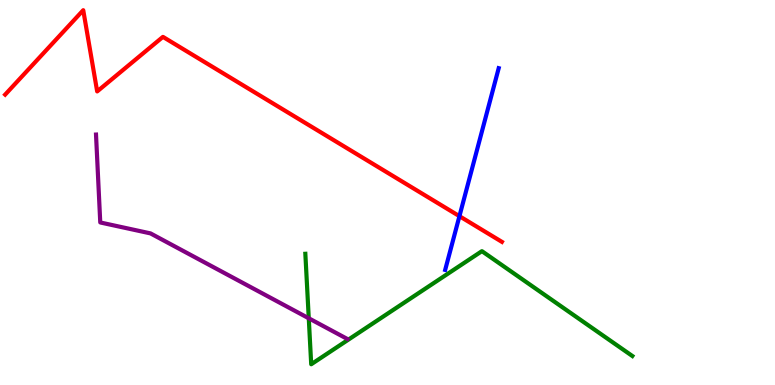[{'lines': ['blue', 'red'], 'intersections': [{'x': 5.93, 'y': 4.38}]}, {'lines': ['green', 'red'], 'intersections': []}, {'lines': ['purple', 'red'], 'intersections': []}, {'lines': ['blue', 'green'], 'intersections': []}, {'lines': ['blue', 'purple'], 'intersections': []}, {'lines': ['green', 'purple'], 'intersections': [{'x': 3.98, 'y': 1.73}]}]